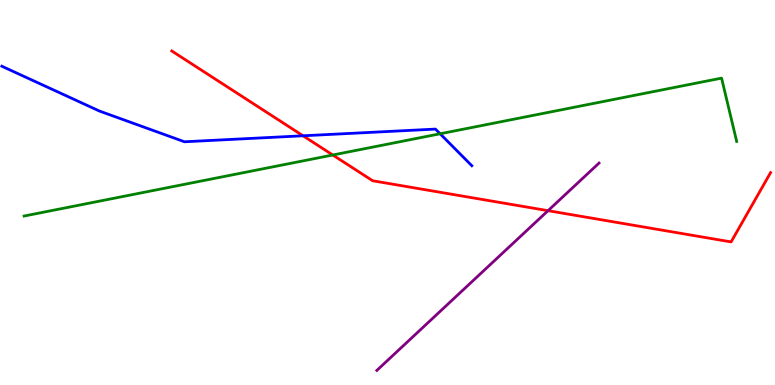[{'lines': ['blue', 'red'], 'intersections': [{'x': 3.91, 'y': 6.47}]}, {'lines': ['green', 'red'], 'intersections': [{'x': 4.29, 'y': 5.97}]}, {'lines': ['purple', 'red'], 'intersections': [{'x': 7.07, 'y': 4.53}]}, {'lines': ['blue', 'green'], 'intersections': [{'x': 5.68, 'y': 6.53}]}, {'lines': ['blue', 'purple'], 'intersections': []}, {'lines': ['green', 'purple'], 'intersections': []}]